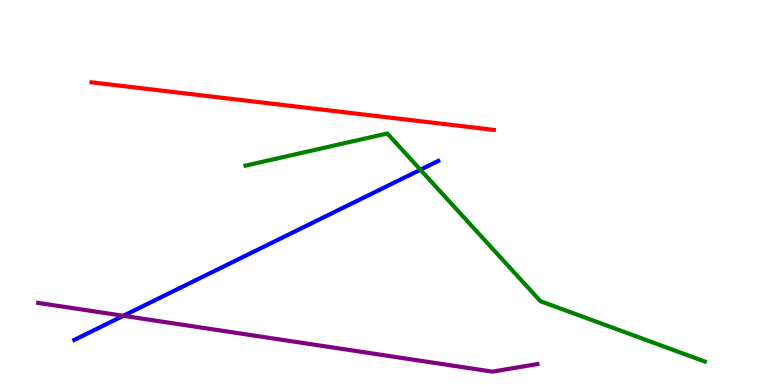[{'lines': ['blue', 'red'], 'intersections': []}, {'lines': ['green', 'red'], 'intersections': []}, {'lines': ['purple', 'red'], 'intersections': []}, {'lines': ['blue', 'green'], 'intersections': [{'x': 5.42, 'y': 5.59}]}, {'lines': ['blue', 'purple'], 'intersections': [{'x': 1.59, 'y': 1.8}]}, {'lines': ['green', 'purple'], 'intersections': []}]